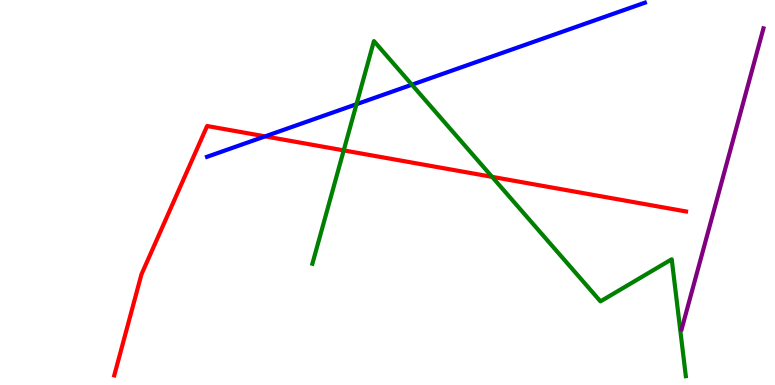[{'lines': ['blue', 'red'], 'intersections': [{'x': 3.42, 'y': 6.46}]}, {'lines': ['green', 'red'], 'intersections': [{'x': 4.44, 'y': 6.09}, {'x': 6.35, 'y': 5.41}]}, {'lines': ['purple', 'red'], 'intersections': []}, {'lines': ['blue', 'green'], 'intersections': [{'x': 4.6, 'y': 7.29}, {'x': 5.31, 'y': 7.8}]}, {'lines': ['blue', 'purple'], 'intersections': []}, {'lines': ['green', 'purple'], 'intersections': []}]